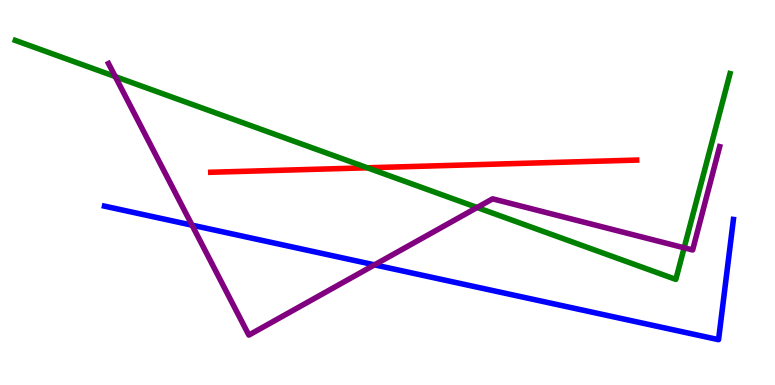[{'lines': ['blue', 'red'], 'intersections': []}, {'lines': ['green', 'red'], 'intersections': [{'x': 4.74, 'y': 5.64}]}, {'lines': ['purple', 'red'], 'intersections': []}, {'lines': ['blue', 'green'], 'intersections': []}, {'lines': ['blue', 'purple'], 'intersections': [{'x': 2.48, 'y': 4.15}, {'x': 4.83, 'y': 3.12}]}, {'lines': ['green', 'purple'], 'intersections': [{'x': 1.49, 'y': 8.01}, {'x': 6.16, 'y': 4.61}, {'x': 8.83, 'y': 3.56}]}]